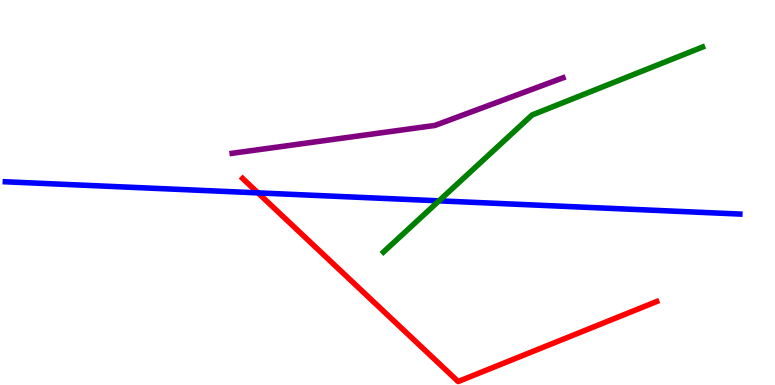[{'lines': ['blue', 'red'], 'intersections': [{'x': 3.33, 'y': 4.99}]}, {'lines': ['green', 'red'], 'intersections': []}, {'lines': ['purple', 'red'], 'intersections': []}, {'lines': ['blue', 'green'], 'intersections': [{'x': 5.66, 'y': 4.78}]}, {'lines': ['blue', 'purple'], 'intersections': []}, {'lines': ['green', 'purple'], 'intersections': []}]